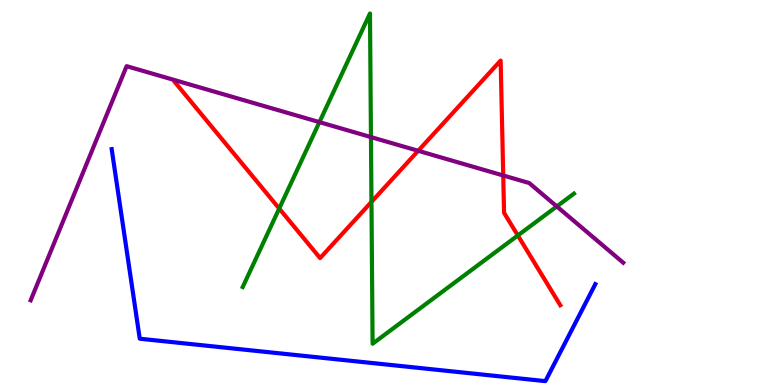[{'lines': ['blue', 'red'], 'intersections': []}, {'lines': ['green', 'red'], 'intersections': [{'x': 3.6, 'y': 4.58}, {'x': 4.79, 'y': 4.76}, {'x': 6.68, 'y': 3.88}]}, {'lines': ['purple', 'red'], 'intersections': [{'x': 5.4, 'y': 6.08}, {'x': 6.49, 'y': 5.44}]}, {'lines': ['blue', 'green'], 'intersections': []}, {'lines': ['blue', 'purple'], 'intersections': []}, {'lines': ['green', 'purple'], 'intersections': [{'x': 4.12, 'y': 6.83}, {'x': 4.79, 'y': 6.44}, {'x': 7.18, 'y': 4.64}]}]